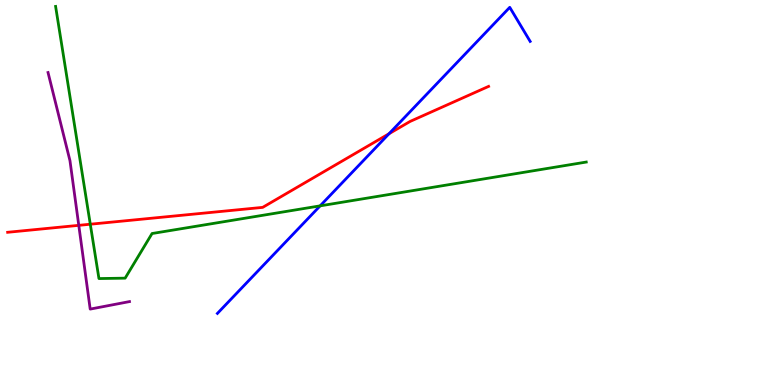[{'lines': ['blue', 'red'], 'intersections': [{'x': 5.02, 'y': 6.53}]}, {'lines': ['green', 'red'], 'intersections': [{'x': 1.17, 'y': 4.18}]}, {'lines': ['purple', 'red'], 'intersections': [{'x': 1.02, 'y': 4.15}]}, {'lines': ['blue', 'green'], 'intersections': [{'x': 4.13, 'y': 4.65}]}, {'lines': ['blue', 'purple'], 'intersections': []}, {'lines': ['green', 'purple'], 'intersections': []}]